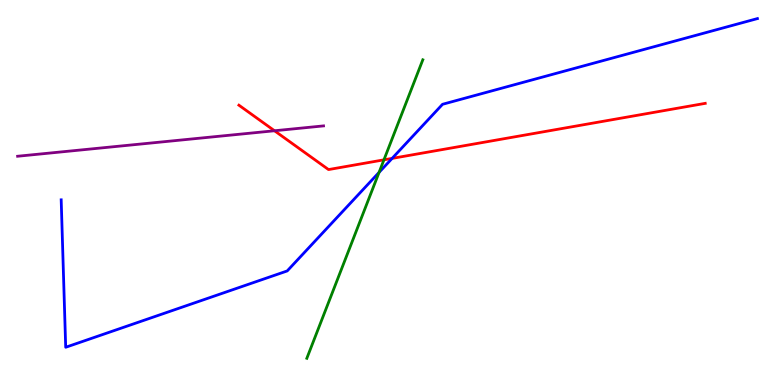[{'lines': ['blue', 'red'], 'intersections': [{'x': 5.06, 'y': 5.89}]}, {'lines': ['green', 'red'], 'intersections': [{'x': 4.95, 'y': 5.85}]}, {'lines': ['purple', 'red'], 'intersections': [{'x': 3.54, 'y': 6.6}]}, {'lines': ['blue', 'green'], 'intersections': [{'x': 4.89, 'y': 5.52}]}, {'lines': ['blue', 'purple'], 'intersections': []}, {'lines': ['green', 'purple'], 'intersections': []}]